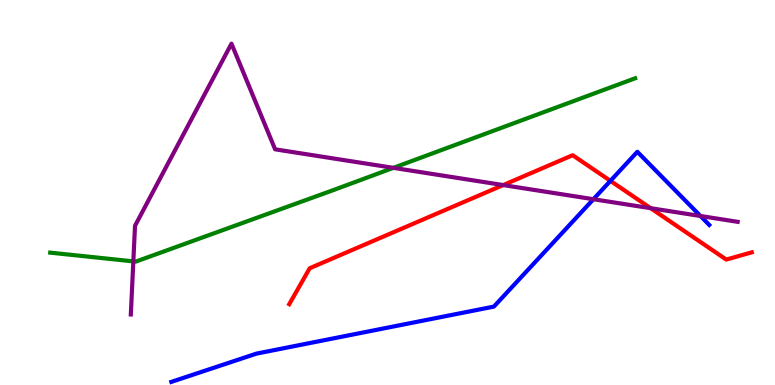[{'lines': ['blue', 'red'], 'intersections': [{'x': 7.88, 'y': 5.3}]}, {'lines': ['green', 'red'], 'intersections': []}, {'lines': ['purple', 'red'], 'intersections': [{'x': 6.49, 'y': 5.19}, {'x': 8.4, 'y': 4.59}]}, {'lines': ['blue', 'green'], 'intersections': []}, {'lines': ['blue', 'purple'], 'intersections': [{'x': 7.66, 'y': 4.83}, {'x': 9.04, 'y': 4.39}]}, {'lines': ['green', 'purple'], 'intersections': [{'x': 1.72, 'y': 3.21}, {'x': 5.08, 'y': 5.64}]}]